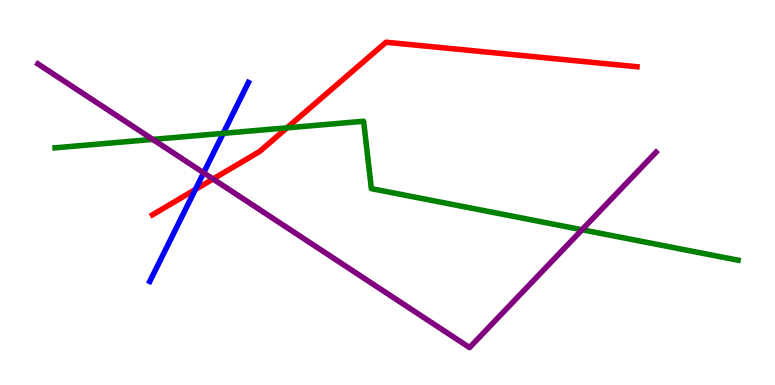[{'lines': ['blue', 'red'], 'intersections': [{'x': 2.52, 'y': 5.08}]}, {'lines': ['green', 'red'], 'intersections': [{'x': 3.7, 'y': 6.68}]}, {'lines': ['purple', 'red'], 'intersections': [{'x': 2.75, 'y': 5.35}]}, {'lines': ['blue', 'green'], 'intersections': [{'x': 2.88, 'y': 6.54}]}, {'lines': ['blue', 'purple'], 'intersections': [{'x': 2.63, 'y': 5.51}]}, {'lines': ['green', 'purple'], 'intersections': [{'x': 1.97, 'y': 6.38}, {'x': 7.51, 'y': 4.03}]}]